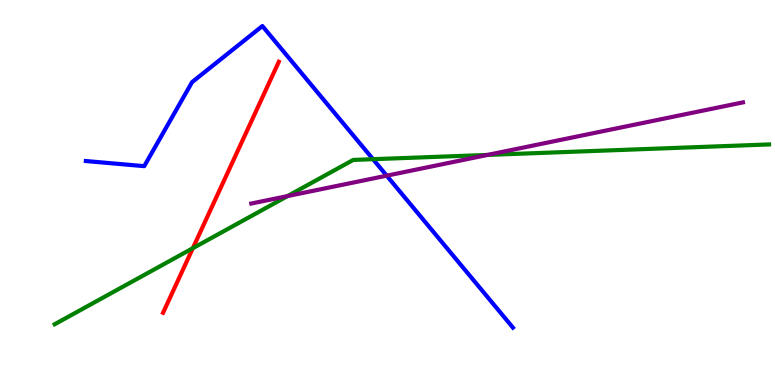[{'lines': ['blue', 'red'], 'intersections': []}, {'lines': ['green', 'red'], 'intersections': [{'x': 2.49, 'y': 3.55}]}, {'lines': ['purple', 'red'], 'intersections': []}, {'lines': ['blue', 'green'], 'intersections': [{'x': 4.81, 'y': 5.87}]}, {'lines': ['blue', 'purple'], 'intersections': [{'x': 4.99, 'y': 5.44}]}, {'lines': ['green', 'purple'], 'intersections': [{'x': 3.71, 'y': 4.91}, {'x': 6.29, 'y': 5.98}]}]